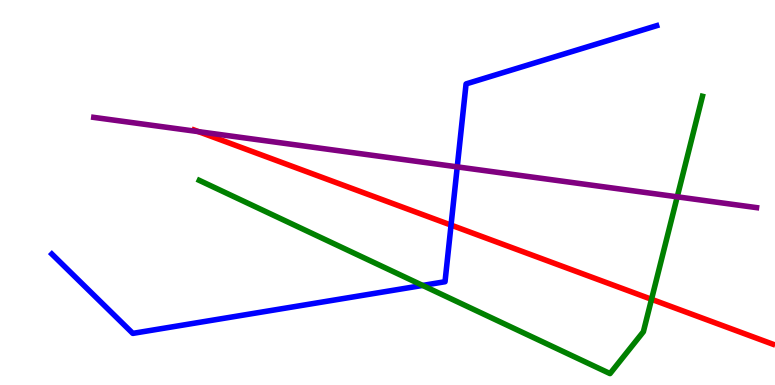[{'lines': ['blue', 'red'], 'intersections': [{'x': 5.82, 'y': 4.15}]}, {'lines': ['green', 'red'], 'intersections': [{'x': 8.41, 'y': 2.23}]}, {'lines': ['purple', 'red'], 'intersections': [{'x': 2.56, 'y': 6.58}]}, {'lines': ['blue', 'green'], 'intersections': [{'x': 5.45, 'y': 2.59}]}, {'lines': ['blue', 'purple'], 'intersections': [{'x': 5.9, 'y': 5.67}]}, {'lines': ['green', 'purple'], 'intersections': [{'x': 8.74, 'y': 4.89}]}]